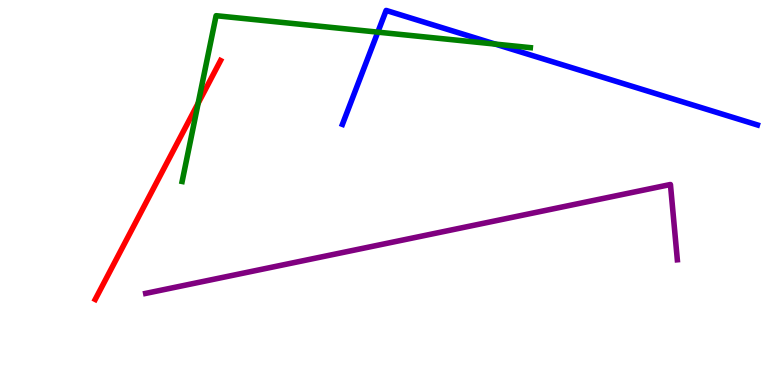[{'lines': ['blue', 'red'], 'intersections': []}, {'lines': ['green', 'red'], 'intersections': [{'x': 2.56, 'y': 7.32}]}, {'lines': ['purple', 'red'], 'intersections': []}, {'lines': ['blue', 'green'], 'intersections': [{'x': 4.88, 'y': 9.17}, {'x': 6.39, 'y': 8.86}]}, {'lines': ['blue', 'purple'], 'intersections': []}, {'lines': ['green', 'purple'], 'intersections': []}]